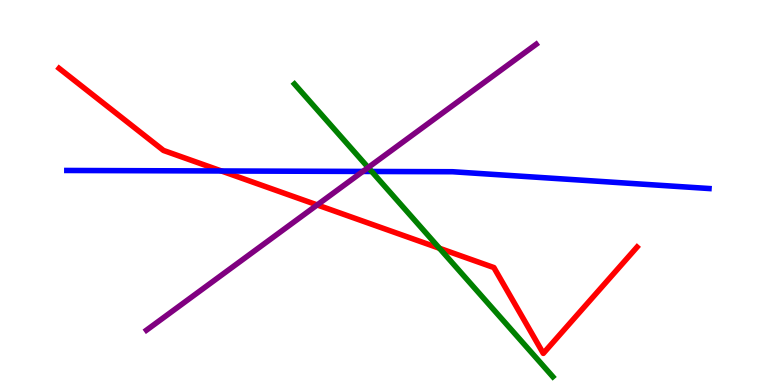[{'lines': ['blue', 'red'], 'intersections': [{'x': 2.86, 'y': 5.56}]}, {'lines': ['green', 'red'], 'intersections': [{'x': 5.67, 'y': 3.55}]}, {'lines': ['purple', 'red'], 'intersections': [{'x': 4.09, 'y': 4.68}]}, {'lines': ['blue', 'green'], 'intersections': [{'x': 4.8, 'y': 5.55}]}, {'lines': ['blue', 'purple'], 'intersections': [{'x': 4.68, 'y': 5.55}]}, {'lines': ['green', 'purple'], 'intersections': [{'x': 4.75, 'y': 5.65}]}]